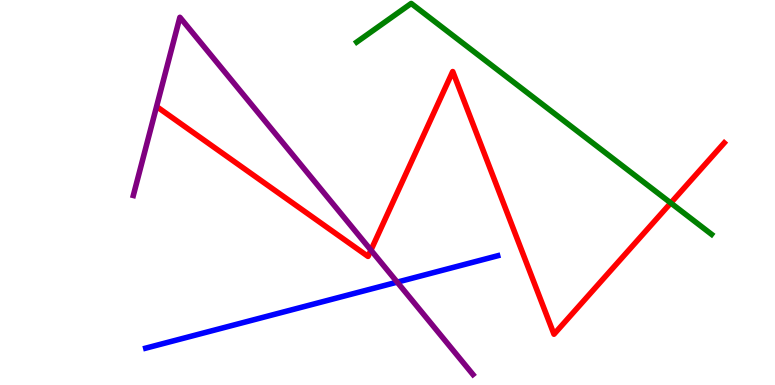[{'lines': ['blue', 'red'], 'intersections': []}, {'lines': ['green', 'red'], 'intersections': [{'x': 8.66, 'y': 4.73}]}, {'lines': ['purple', 'red'], 'intersections': [{'x': 4.79, 'y': 3.5}]}, {'lines': ['blue', 'green'], 'intersections': []}, {'lines': ['blue', 'purple'], 'intersections': [{'x': 5.12, 'y': 2.67}]}, {'lines': ['green', 'purple'], 'intersections': []}]